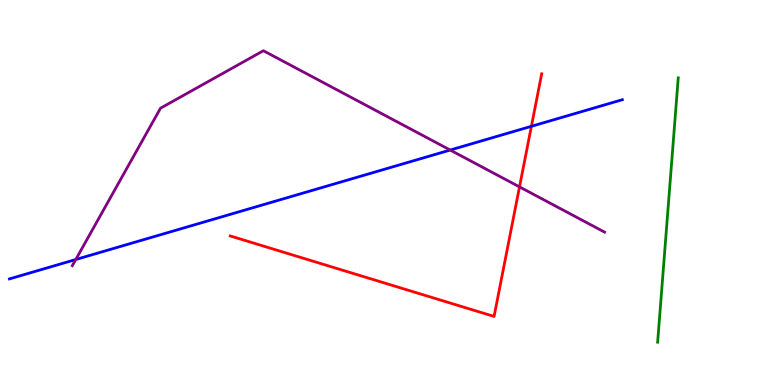[{'lines': ['blue', 'red'], 'intersections': [{'x': 6.86, 'y': 6.72}]}, {'lines': ['green', 'red'], 'intersections': []}, {'lines': ['purple', 'red'], 'intersections': [{'x': 6.7, 'y': 5.15}]}, {'lines': ['blue', 'green'], 'intersections': []}, {'lines': ['blue', 'purple'], 'intersections': [{'x': 0.978, 'y': 3.26}, {'x': 5.81, 'y': 6.1}]}, {'lines': ['green', 'purple'], 'intersections': []}]